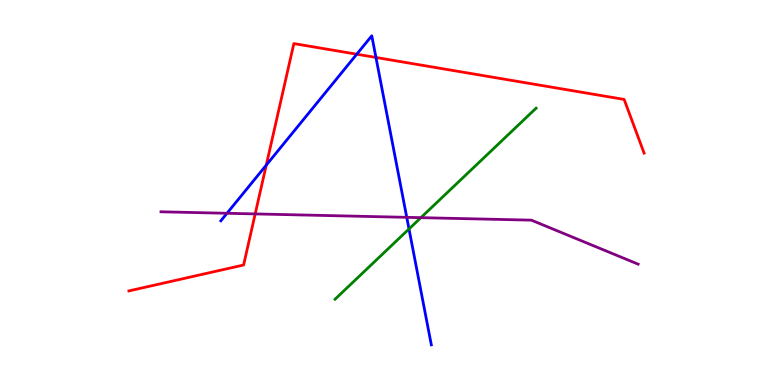[{'lines': ['blue', 'red'], 'intersections': [{'x': 3.44, 'y': 5.71}, {'x': 4.6, 'y': 8.59}, {'x': 4.85, 'y': 8.51}]}, {'lines': ['green', 'red'], 'intersections': []}, {'lines': ['purple', 'red'], 'intersections': [{'x': 3.29, 'y': 4.44}]}, {'lines': ['blue', 'green'], 'intersections': [{'x': 5.28, 'y': 4.05}]}, {'lines': ['blue', 'purple'], 'intersections': [{'x': 2.93, 'y': 4.46}, {'x': 5.25, 'y': 4.35}]}, {'lines': ['green', 'purple'], 'intersections': [{'x': 5.43, 'y': 4.35}]}]